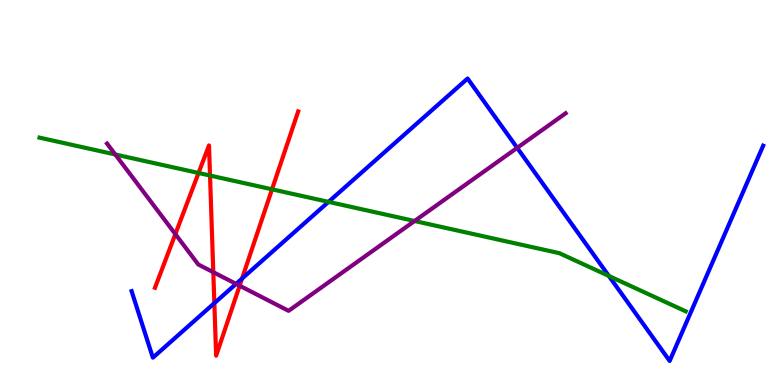[{'lines': ['blue', 'red'], 'intersections': [{'x': 2.77, 'y': 2.13}, {'x': 3.12, 'y': 2.76}]}, {'lines': ['green', 'red'], 'intersections': [{'x': 2.56, 'y': 5.51}, {'x': 2.71, 'y': 5.44}, {'x': 3.51, 'y': 5.08}]}, {'lines': ['purple', 'red'], 'intersections': [{'x': 2.26, 'y': 3.92}, {'x': 2.75, 'y': 2.93}, {'x': 3.09, 'y': 2.58}]}, {'lines': ['blue', 'green'], 'intersections': [{'x': 4.24, 'y': 4.76}, {'x': 7.86, 'y': 2.83}]}, {'lines': ['blue', 'purple'], 'intersections': [{'x': 3.05, 'y': 2.63}, {'x': 6.67, 'y': 6.16}]}, {'lines': ['green', 'purple'], 'intersections': [{'x': 1.49, 'y': 5.99}, {'x': 5.35, 'y': 4.26}]}]